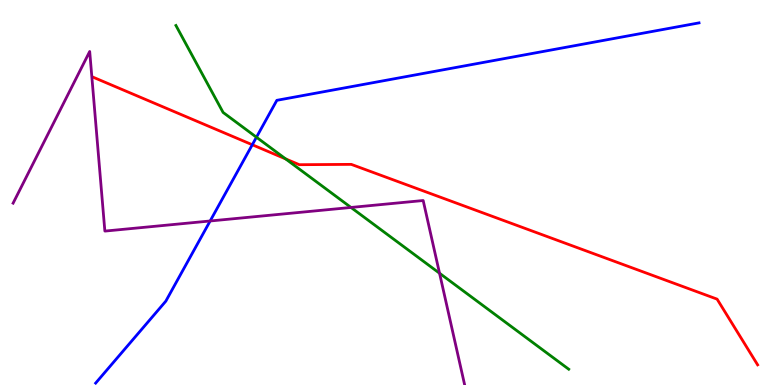[{'lines': ['blue', 'red'], 'intersections': [{'x': 3.26, 'y': 6.24}]}, {'lines': ['green', 'red'], 'intersections': [{'x': 3.69, 'y': 5.87}]}, {'lines': ['purple', 'red'], 'intersections': []}, {'lines': ['blue', 'green'], 'intersections': [{'x': 3.31, 'y': 6.44}]}, {'lines': ['blue', 'purple'], 'intersections': [{'x': 2.71, 'y': 4.26}]}, {'lines': ['green', 'purple'], 'intersections': [{'x': 4.53, 'y': 4.61}, {'x': 5.67, 'y': 2.9}]}]